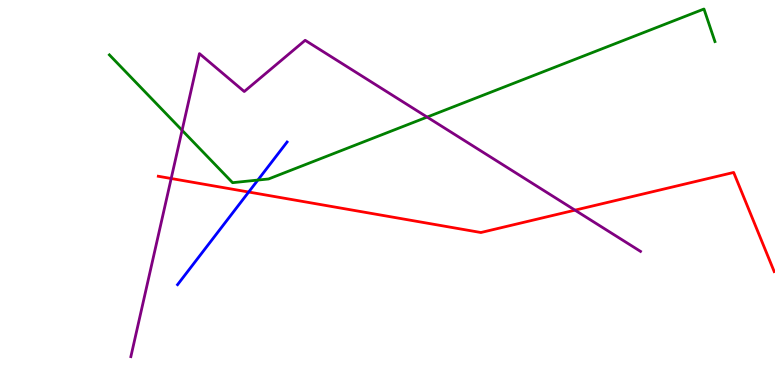[{'lines': ['blue', 'red'], 'intersections': [{'x': 3.21, 'y': 5.01}]}, {'lines': ['green', 'red'], 'intersections': []}, {'lines': ['purple', 'red'], 'intersections': [{'x': 2.21, 'y': 5.36}, {'x': 7.42, 'y': 4.54}]}, {'lines': ['blue', 'green'], 'intersections': [{'x': 3.33, 'y': 5.32}]}, {'lines': ['blue', 'purple'], 'intersections': []}, {'lines': ['green', 'purple'], 'intersections': [{'x': 2.35, 'y': 6.62}, {'x': 5.51, 'y': 6.96}]}]